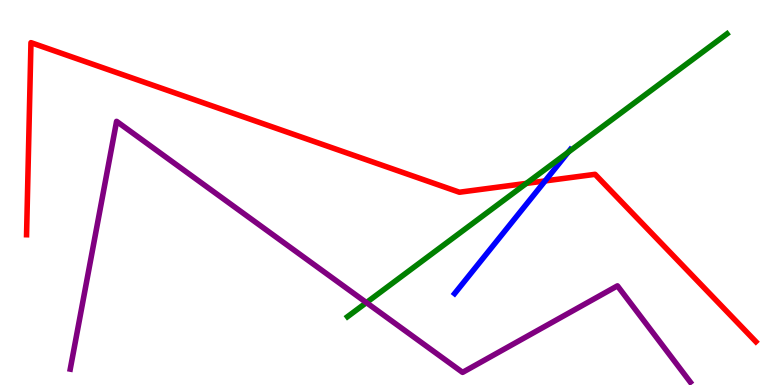[{'lines': ['blue', 'red'], 'intersections': [{'x': 7.03, 'y': 5.3}]}, {'lines': ['green', 'red'], 'intersections': [{'x': 6.79, 'y': 5.24}]}, {'lines': ['purple', 'red'], 'intersections': []}, {'lines': ['blue', 'green'], 'intersections': [{'x': 7.33, 'y': 6.05}]}, {'lines': ['blue', 'purple'], 'intersections': []}, {'lines': ['green', 'purple'], 'intersections': [{'x': 4.73, 'y': 2.14}]}]